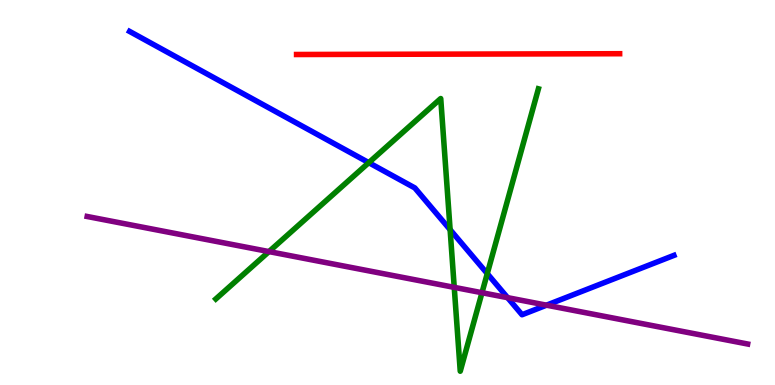[{'lines': ['blue', 'red'], 'intersections': []}, {'lines': ['green', 'red'], 'intersections': []}, {'lines': ['purple', 'red'], 'intersections': []}, {'lines': ['blue', 'green'], 'intersections': [{'x': 4.76, 'y': 5.78}, {'x': 5.81, 'y': 4.03}, {'x': 6.29, 'y': 2.89}]}, {'lines': ['blue', 'purple'], 'intersections': [{'x': 6.55, 'y': 2.27}, {'x': 7.05, 'y': 2.07}]}, {'lines': ['green', 'purple'], 'intersections': [{'x': 3.47, 'y': 3.47}, {'x': 5.86, 'y': 2.54}, {'x': 6.22, 'y': 2.4}]}]